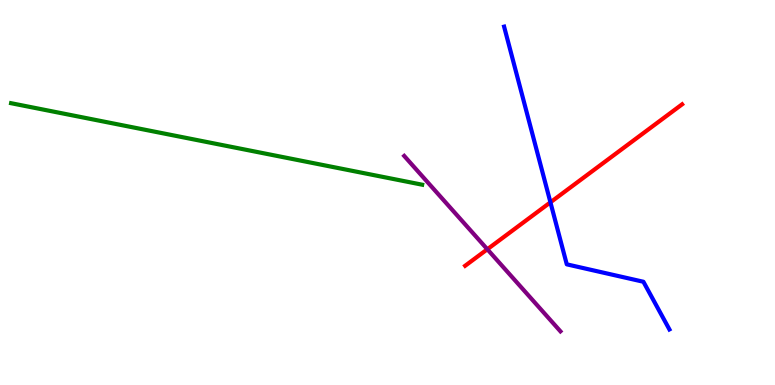[{'lines': ['blue', 'red'], 'intersections': [{'x': 7.1, 'y': 4.74}]}, {'lines': ['green', 'red'], 'intersections': []}, {'lines': ['purple', 'red'], 'intersections': [{'x': 6.29, 'y': 3.53}]}, {'lines': ['blue', 'green'], 'intersections': []}, {'lines': ['blue', 'purple'], 'intersections': []}, {'lines': ['green', 'purple'], 'intersections': []}]